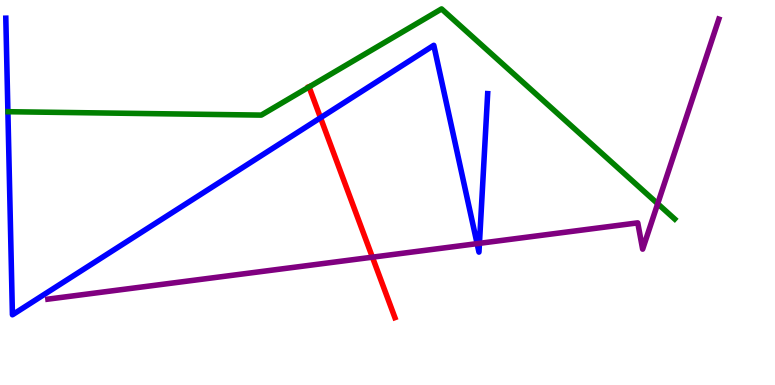[{'lines': ['blue', 'red'], 'intersections': [{'x': 4.14, 'y': 6.94}]}, {'lines': ['green', 'red'], 'intersections': [{'x': 3.99, 'y': 7.74}]}, {'lines': ['purple', 'red'], 'intersections': [{'x': 4.81, 'y': 3.32}]}, {'lines': ['blue', 'green'], 'intersections': []}, {'lines': ['blue', 'purple'], 'intersections': [{'x': 6.16, 'y': 3.67}, {'x': 6.19, 'y': 3.68}]}, {'lines': ['green', 'purple'], 'intersections': [{'x': 8.49, 'y': 4.71}]}]